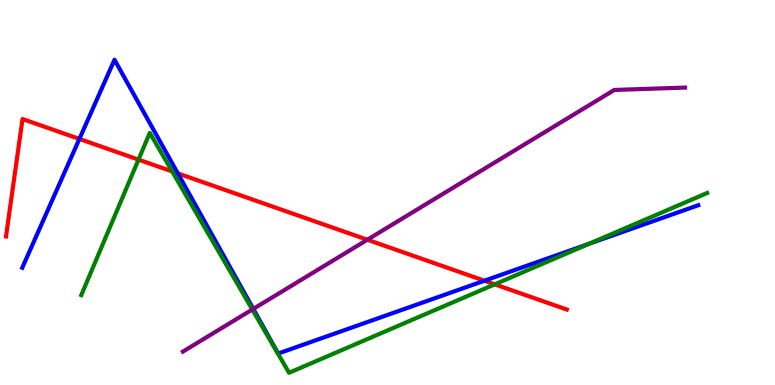[{'lines': ['blue', 'red'], 'intersections': [{'x': 1.02, 'y': 6.39}, {'x': 2.29, 'y': 5.5}, {'x': 6.25, 'y': 2.71}]}, {'lines': ['green', 'red'], 'intersections': [{'x': 1.79, 'y': 5.85}, {'x': 2.22, 'y': 5.55}, {'x': 6.38, 'y': 2.61}]}, {'lines': ['purple', 'red'], 'intersections': [{'x': 4.74, 'y': 3.77}]}, {'lines': ['blue', 'green'], 'intersections': [{'x': 7.6, 'y': 3.67}]}, {'lines': ['blue', 'purple'], 'intersections': [{'x': 3.27, 'y': 1.98}]}, {'lines': ['green', 'purple'], 'intersections': [{'x': 3.26, 'y': 1.96}]}]